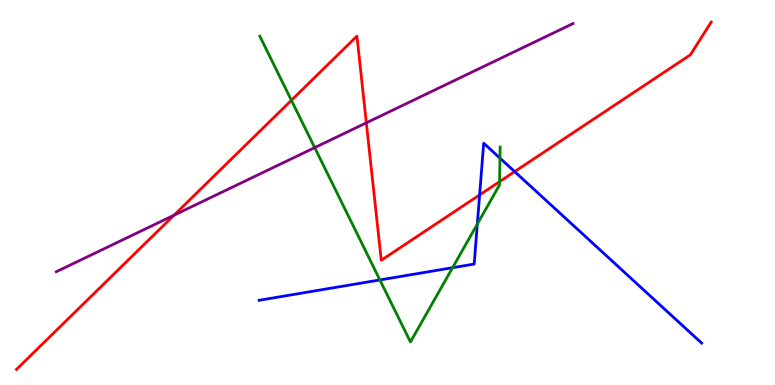[{'lines': ['blue', 'red'], 'intersections': [{'x': 6.19, 'y': 4.94}, {'x': 6.64, 'y': 5.54}]}, {'lines': ['green', 'red'], 'intersections': [{'x': 3.76, 'y': 7.39}, {'x': 6.45, 'y': 5.28}]}, {'lines': ['purple', 'red'], 'intersections': [{'x': 2.25, 'y': 4.41}, {'x': 4.73, 'y': 6.81}]}, {'lines': ['blue', 'green'], 'intersections': [{'x': 4.9, 'y': 2.73}, {'x': 5.84, 'y': 3.05}, {'x': 6.16, 'y': 4.18}, {'x': 6.45, 'y': 5.89}]}, {'lines': ['blue', 'purple'], 'intersections': []}, {'lines': ['green', 'purple'], 'intersections': [{'x': 4.06, 'y': 6.17}]}]